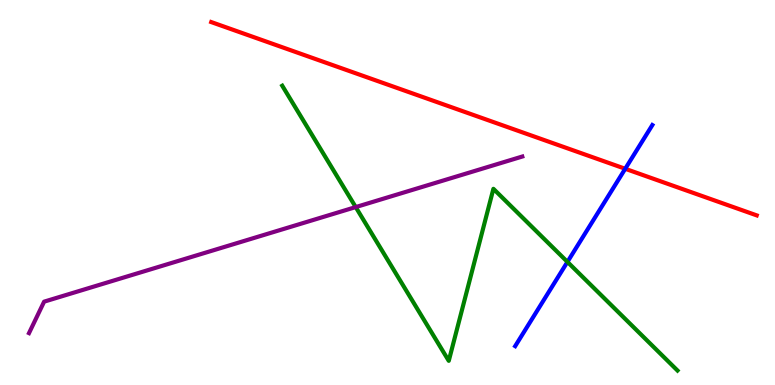[{'lines': ['blue', 'red'], 'intersections': [{'x': 8.07, 'y': 5.62}]}, {'lines': ['green', 'red'], 'intersections': []}, {'lines': ['purple', 'red'], 'intersections': []}, {'lines': ['blue', 'green'], 'intersections': [{'x': 7.32, 'y': 3.2}]}, {'lines': ['blue', 'purple'], 'intersections': []}, {'lines': ['green', 'purple'], 'intersections': [{'x': 4.59, 'y': 4.62}]}]